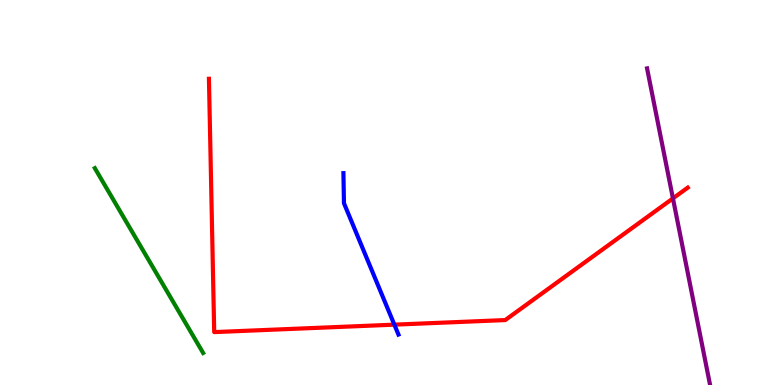[{'lines': ['blue', 'red'], 'intersections': [{'x': 5.09, 'y': 1.57}]}, {'lines': ['green', 'red'], 'intersections': []}, {'lines': ['purple', 'red'], 'intersections': [{'x': 8.68, 'y': 4.85}]}, {'lines': ['blue', 'green'], 'intersections': []}, {'lines': ['blue', 'purple'], 'intersections': []}, {'lines': ['green', 'purple'], 'intersections': []}]